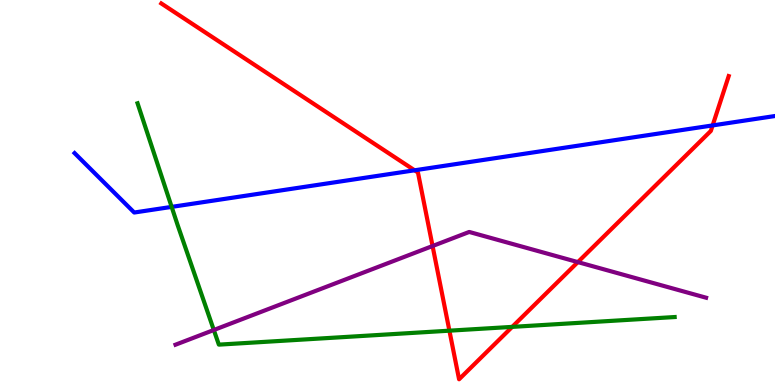[{'lines': ['blue', 'red'], 'intersections': [{'x': 5.35, 'y': 5.58}, {'x': 9.2, 'y': 6.74}]}, {'lines': ['green', 'red'], 'intersections': [{'x': 5.8, 'y': 1.41}, {'x': 6.61, 'y': 1.51}]}, {'lines': ['purple', 'red'], 'intersections': [{'x': 5.58, 'y': 3.61}, {'x': 7.46, 'y': 3.19}]}, {'lines': ['blue', 'green'], 'intersections': [{'x': 2.21, 'y': 4.63}]}, {'lines': ['blue', 'purple'], 'intersections': []}, {'lines': ['green', 'purple'], 'intersections': [{'x': 2.76, 'y': 1.43}]}]